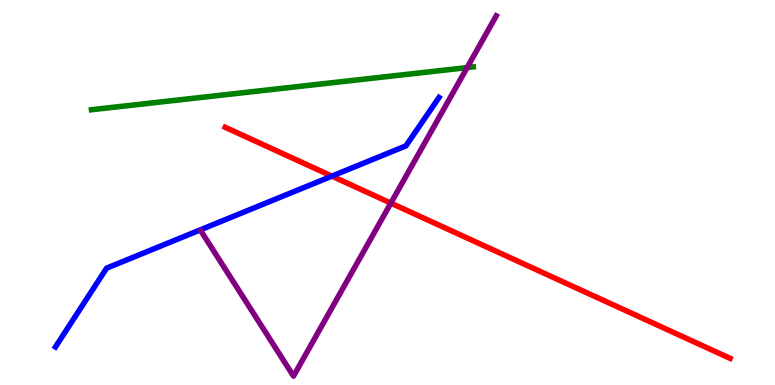[{'lines': ['blue', 'red'], 'intersections': [{'x': 4.28, 'y': 5.43}]}, {'lines': ['green', 'red'], 'intersections': []}, {'lines': ['purple', 'red'], 'intersections': [{'x': 5.04, 'y': 4.72}]}, {'lines': ['blue', 'green'], 'intersections': []}, {'lines': ['blue', 'purple'], 'intersections': []}, {'lines': ['green', 'purple'], 'intersections': [{'x': 6.03, 'y': 8.24}]}]